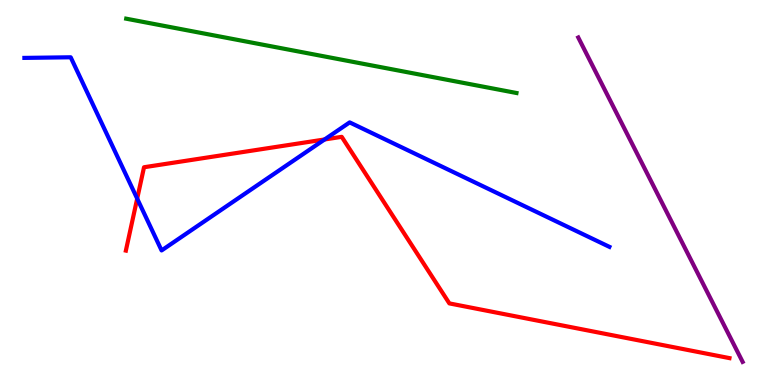[{'lines': ['blue', 'red'], 'intersections': [{'x': 1.77, 'y': 4.84}, {'x': 4.19, 'y': 6.38}]}, {'lines': ['green', 'red'], 'intersections': []}, {'lines': ['purple', 'red'], 'intersections': []}, {'lines': ['blue', 'green'], 'intersections': []}, {'lines': ['blue', 'purple'], 'intersections': []}, {'lines': ['green', 'purple'], 'intersections': []}]